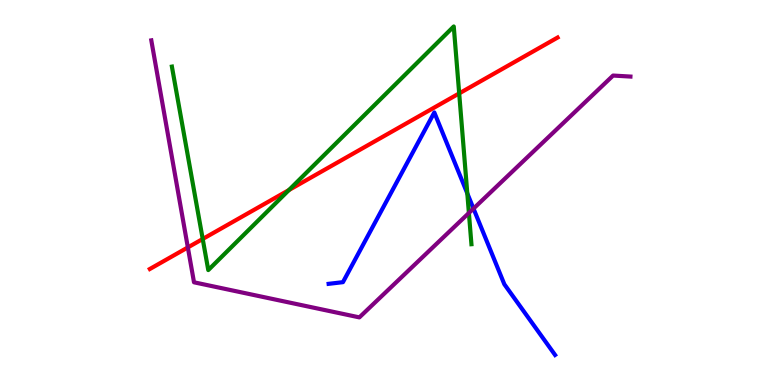[{'lines': ['blue', 'red'], 'intersections': []}, {'lines': ['green', 'red'], 'intersections': [{'x': 2.62, 'y': 3.79}, {'x': 3.73, 'y': 5.06}, {'x': 5.93, 'y': 7.57}]}, {'lines': ['purple', 'red'], 'intersections': [{'x': 2.42, 'y': 3.57}]}, {'lines': ['blue', 'green'], 'intersections': [{'x': 6.03, 'y': 4.98}]}, {'lines': ['blue', 'purple'], 'intersections': [{'x': 6.11, 'y': 4.58}]}, {'lines': ['green', 'purple'], 'intersections': [{'x': 6.05, 'y': 4.47}]}]